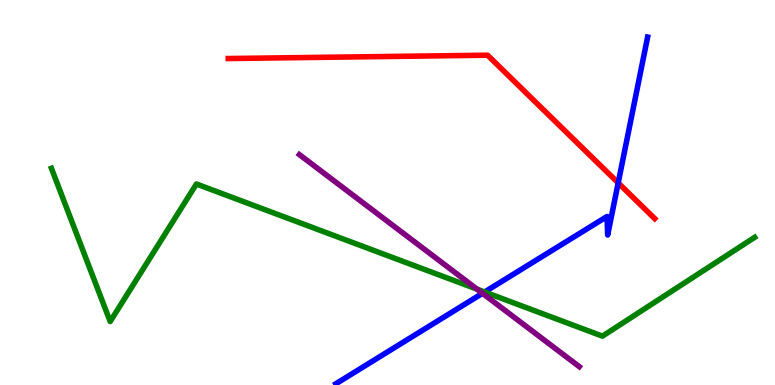[{'lines': ['blue', 'red'], 'intersections': [{'x': 7.98, 'y': 5.25}]}, {'lines': ['green', 'red'], 'intersections': []}, {'lines': ['purple', 'red'], 'intersections': []}, {'lines': ['blue', 'green'], 'intersections': [{'x': 6.25, 'y': 2.42}]}, {'lines': ['blue', 'purple'], 'intersections': [{'x': 6.23, 'y': 2.38}]}, {'lines': ['green', 'purple'], 'intersections': [{'x': 6.15, 'y': 2.49}]}]